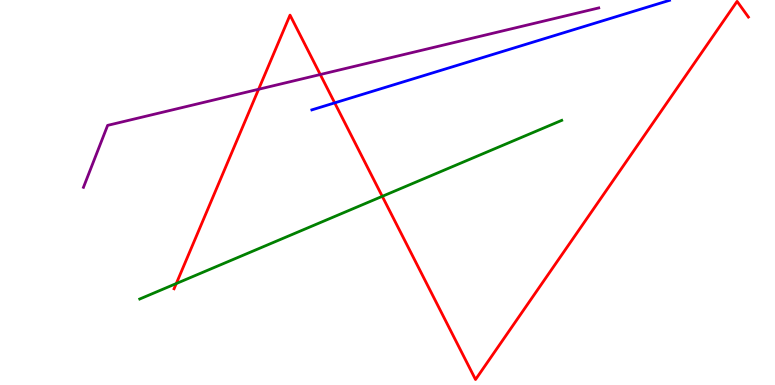[{'lines': ['blue', 'red'], 'intersections': [{'x': 4.32, 'y': 7.33}]}, {'lines': ['green', 'red'], 'intersections': [{'x': 2.27, 'y': 2.64}, {'x': 4.93, 'y': 4.9}]}, {'lines': ['purple', 'red'], 'intersections': [{'x': 3.34, 'y': 7.68}, {'x': 4.13, 'y': 8.06}]}, {'lines': ['blue', 'green'], 'intersections': []}, {'lines': ['blue', 'purple'], 'intersections': []}, {'lines': ['green', 'purple'], 'intersections': []}]